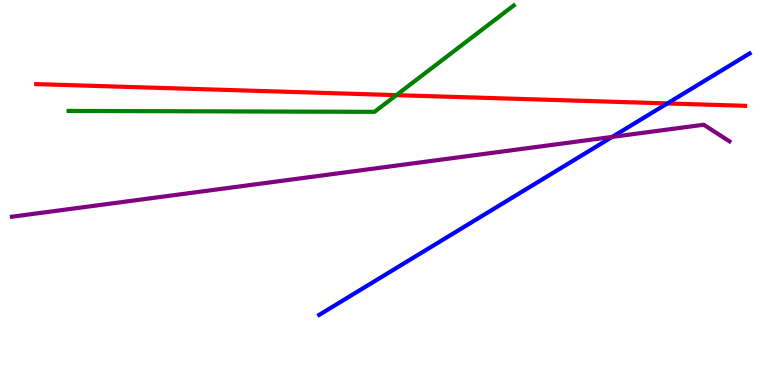[{'lines': ['blue', 'red'], 'intersections': [{'x': 8.61, 'y': 7.31}]}, {'lines': ['green', 'red'], 'intersections': [{'x': 5.11, 'y': 7.53}]}, {'lines': ['purple', 'red'], 'intersections': []}, {'lines': ['blue', 'green'], 'intersections': []}, {'lines': ['blue', 'purple'], 'intersections': [{'x': 7.9, 'y': 6.44}]}, {'lines': ['green', 'purple'], 'intersections': []}]